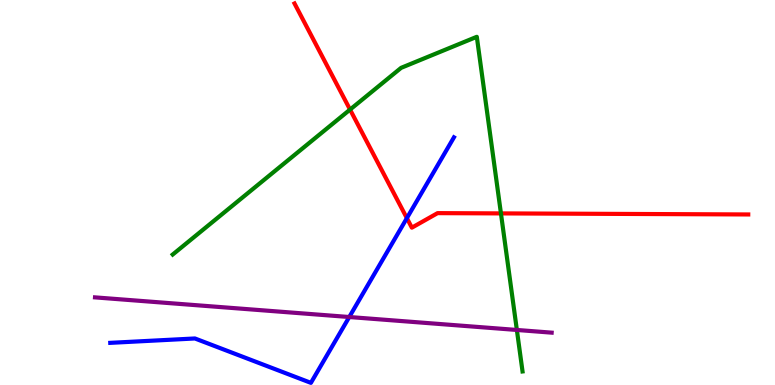[{'lines': ['blue', 'red'], 'intersections': [{'x': 5.25, 'y': 4.33}]}, {'lines': ['green', 'red'], 'intersections': [{'x': 4.52, 'y': 7.15}, {'x': 6.46, 'y': 4.46}]}, {'lines': ['purple', 'red'], 'intersections': []}, {'lines': ['blue', 'green'], 'intersections': []}, {'lines': ['blue', 'purple'], 'intersections': [{'x': 4.51, 'y': 1.77}]}, {'lines': ['green', 'purple'], 'intersections': [{'x': 6.67, 'y': 1.43}]}]